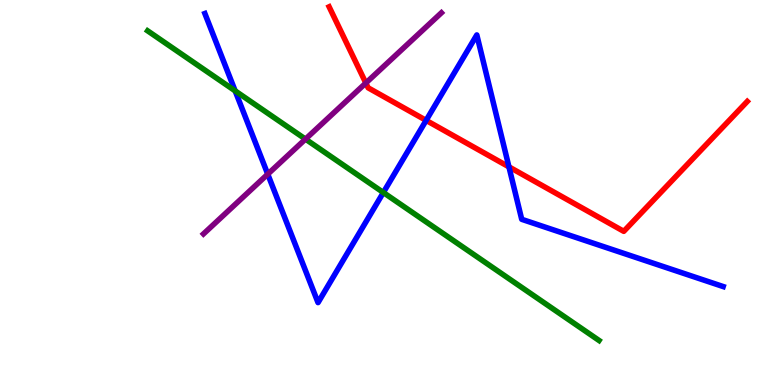[{'lines': ['blue', 'red'], 'intersections': [{'x': 5.5, 'y': 6.87}, {'x': 6.57, 'y': 5.67}]}, {'lines': ['green', 'red'], 'intersections': []}, {'lines': ['purple', 'red'], 'intersections': [{'x': 4.72, 'y': 7.84}]}, {'lines': ['blue', 'green'], 'intersections': [{'x': 3.03, 'y': 7.64}, {'x': 4.95, 'y': 5.0}]}, {'lines': ['blue', 'purple'], 'intersections': [{'x': 3.45, 'y': 5.48}]}, {'lines': ['green', 'purple'], 'intersections': [{'x': 3.94, 'y': 6.39}]}]